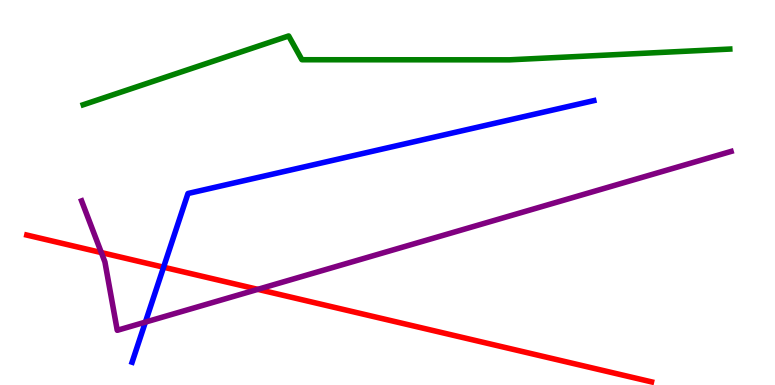[{'lines': ['blue', 'red'], 'intersections': [{'x': 2.11, 'y': 3.06}]}, {'lines': ['green', 'red'], 'intersections': []}, {'lines': ['purple', 'red'], 'intersections': [{'x': 1.31, 'y': 3.44}, {'x': 3.33, 'y': 2.48}]}, {'lines': ['blue', 'green'], 'intersections': []}, {'lines': ['blue', 'purple'], 'intersections': [{'x': 1.88, 'y': 1.63}]}, {'lines': ['green', 'purple'], 'intersections': []}]